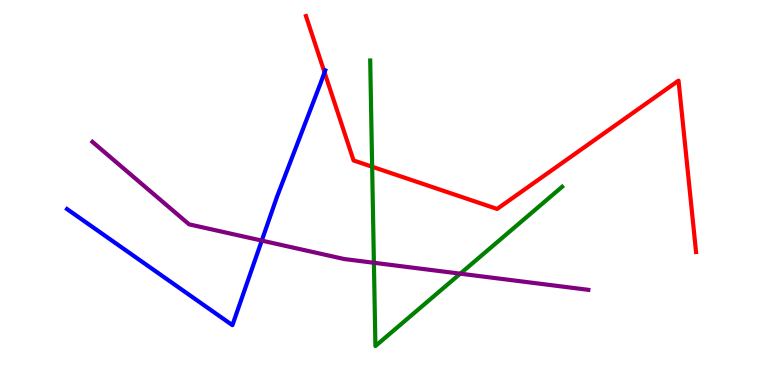[{'lines': ['blue', 'red'], 'intersections': [{'x': 4.19, 'y': 8.12}]}, {'lines': ['green', 'red'], 'intersections': [{'x': 4.8, 'y': 5.67}]}, {'lines': ['purple', 'red'], 'intersections': []}, {'lines': ['blue', 'green'], 'intersections': []}, {'lines': ['blue', 'purple'], 'intersections': [{'x': 3.38, 'y': 3.75}]}, {'lines': ['green', 'purple'], 'intersections': [{'x': 4.82, 'y': 3.17}, {'x': 5.94, 'y': 2.89}]}]